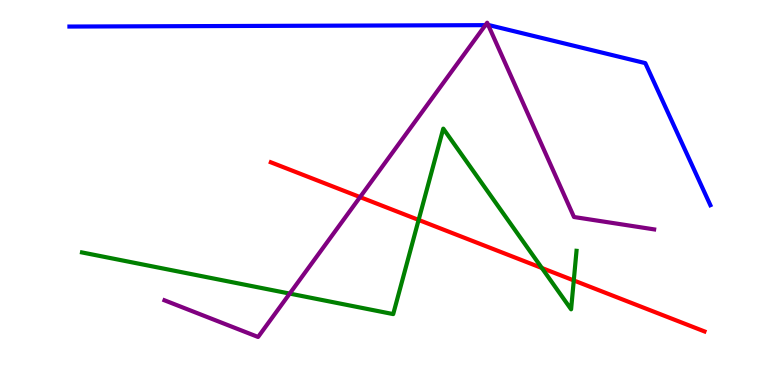[{'lines': ['blue', 'red'], 'intersections': []}, {'lines': ['green', 'red'], 'intersections': [{'x': 5.4, 'y': 4.29}, {'x': 6.99, 'y': 3.04}, {'x': 7.4, 'y': 2.72}]}, {'lines': ['purple', 'red'], 'intersections': [{'x': 4.65, 'y': 4.88}]}, {'lines': ['blue', 'green'], 'intersections': []}, {'lines': ['blue', 'purple'], 'intersections': [{'x': 6.26, 'y': 9.35}, {'x': 6.3, 'y': 9.35}]}, {'lines': ['green', 'purple'], 'intersections': [{'x': 3.74, 'y': 2.37}]}]